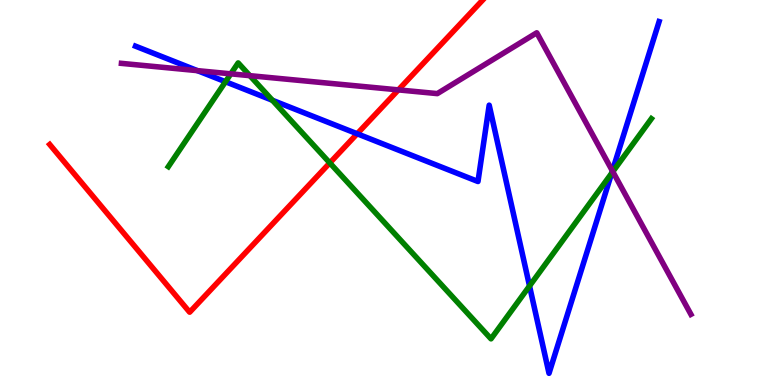[{'lines': ['blue', 'red'], 'intersections': [{'x': 4.61, 'y': 6.53}]}, {'lines': ['green', 'red'], 'intersections': [{'x': 4.26, 'y': 5.77}]}, {'lines': ['purple', 'red'], 'intersections': [{'x': 5.14, 'y': 7.67}]}, {'lines': ['blue', 'green'], 'intersections': [{'x': 2.91, 'y': 7.88}, {'x': 3.51, 'y': 7.4}, {'x': 6.83, 'y': 2.57}, {'x': 7.89, 'y': 5.5}]}, {'lines': ['blue', 'purple'], 'intersections': [{'x': 2.55, 'y': 8.17}, {'x': 7.9, 'y': 5.56}]}, {'lines': ['green', 'purple'], 'intersections': [{'x': 2.98, 'y': 8.08}, {'x': 3.22, 'y': 8.03}, {'x': 7.91, 'y': 5.54}]}]